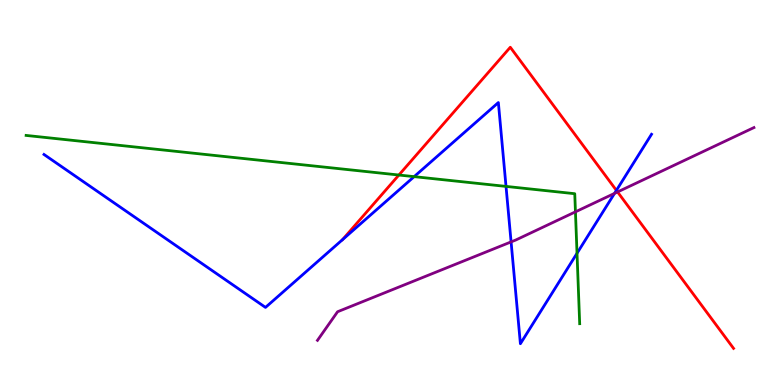[{'lines': ['blue', 'red'], 'intersections': [{'x': 4.42, 'y': 3.78}, {'x': 7.95, 'y': 5.05}]}, {'lines': ['green', 'red'], 'intersections': [{'x': 5.15, 'y': 5.45}]}, {'lines': ['purple', 'red'], 'intersections': [{'x': 7.97, 'y': 5.01}]}, {'lines': ['blue', 'green'], 'intersections': [{'x': 5.34, 'y': 5.41}, {'x': 6.53, 'y': 5.16}, {'x': 7.45, 'y': 3.42}]}, {'lines': ['blue', 'purple'], 'intersections': [{'x': 6.59, 'y': 3.72}, {'x': 7.93, 'y': 4.98}]}, {'lines': ['green', 'purple'], 'intersections': [{'x': 7.43, 'y': 4.5}]}]